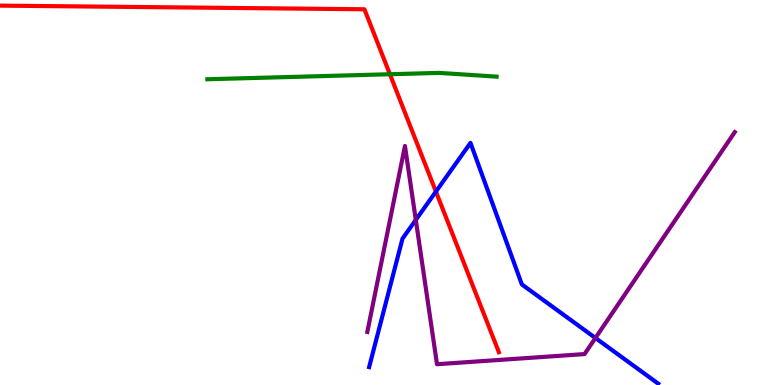[{'lines': ['blue', 'red'], 'intersections': [{'x': 5.62, 'y': 5.02}]}, {'lines': ['green', 'red'], 'intersections': [{'x': 5.03, 'y': 8.07}]}, {'lines': ['purple', 'red'], 'intersections': []}, {'lines': ['blue', 'green'], 'intersections': []}, {'lines': ['blue', 'purple'], 'intersections': [{'x': 5.37, 'y': 4.29}, {'x': 7.68, 'y': 1.22}]}, {'lines': ['green', 'purple'], 'intersections': []}]